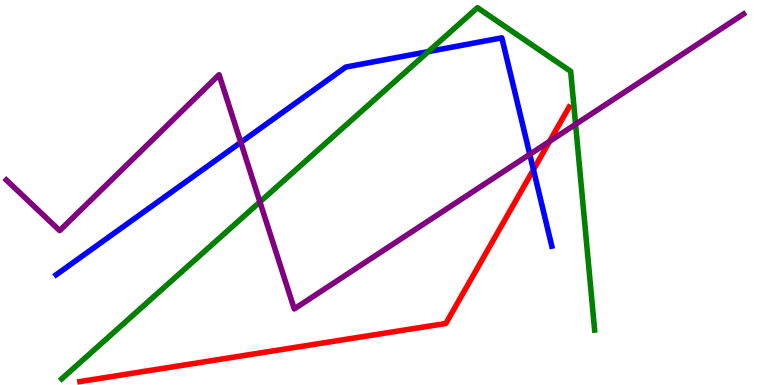[{'lines': ['blue', 'red'], 'intersections': [{'x': 6.88, 'y': 5.59}]}, {'lines': ['green', 'red'], 'intersections': []}, {'lines': ['purple', 'red'], 'intersections': [{'x': 7.09, 'y': 6.33}]}, {'lines': ['blue', 'green'], 'intersections': [{'x': 5.53, 'y': 8.66}]}, {'lines': ['blue', 'purple'], 'intersections': [{'x': 3.11, 'y': 6.3}, {'x': 6.84, 'y': 5.99}]}, {'lines': ['green', 'purple'], 'intersections': [{'x': 3.35, 'y': 4.76}, {'x': 7.43, 'y': 6.77}]}]